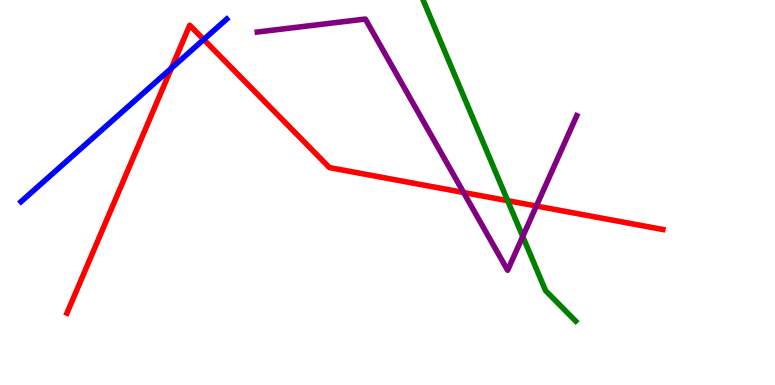[{'lines': ['blue', 'red'], 'intersections': [{'x': 2.21, 'y': 8.23}, {'x': 2.63, 'y': 8.97}]}, {'lines': ['green', 'red'], 'intersections': [{'x': 6.55, 'y': 4.79}]}, {'lines': ['purple', 'red'], 'intersections': [{'x': 5.98, 'y': 5.0}, {'x': 6.92, 'y': 4.65}]}, {'lines': ['blue', 'green'], 'intersections': []}, {'lines': ['blue', 'purple'], 'intersections': []}, {'lines': ['green', 'purple'], 'intersections': [{'x': 6.75, 'y': 3.86}]}]